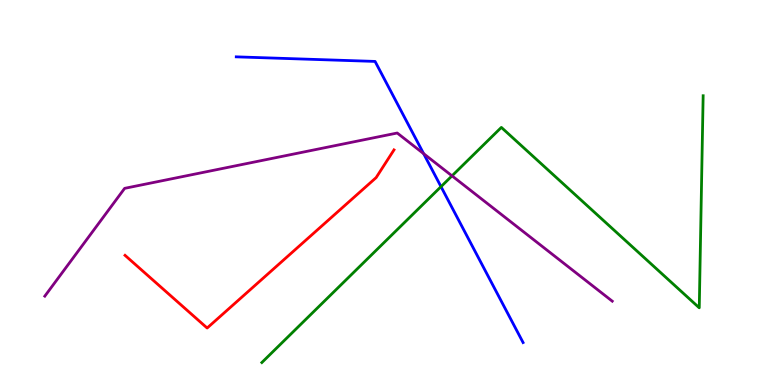[{'lines': ['blue', 'red'], 'intersections': []}, {'lines': ['green', 'red'], 'intersections': []}, {'lines': ['purple', 'red'], 'intersections': []}, {'lines': ['blue', 'green'], 'intersections': [{'x': 5.69, 'y': 5.15}]}, {'lines': ['blue', 'purple'], 'intersections': [{'x': 5.47, 'y': 6.01}]}, {'lines': ['green', 'purple'], 'intersections': [{'x': 5.83, 'y': 5.43}]}]